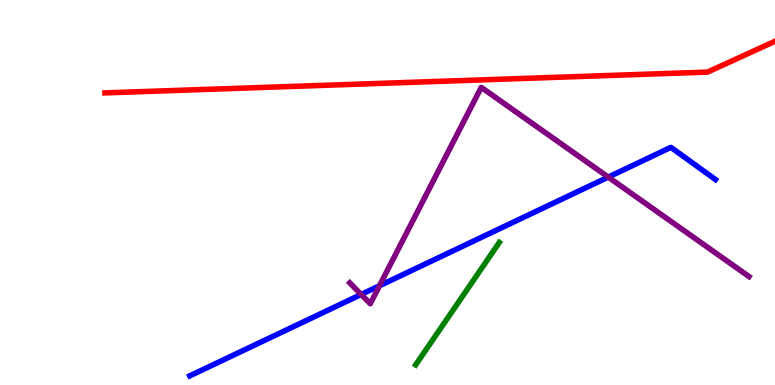[{'lines': ['blue', 'red'], 'intersections': []}, {'lines': ['green', 'red'], 'intersections': []}, {'lines': ['purple', 'red'], 'intersections': []}, {'lines': ['blue', 'green'], 'intersections': []}, {'lines': ['blue', 'purple'], 'intersections': [{'x': 4.66, 'y': 2.35}, {'x': 4.9, 'y': 2.58}, {'x': 7.85, 'y': 5.4}]}, {'lines': ['green', 'purple'], 'intersections': []}]